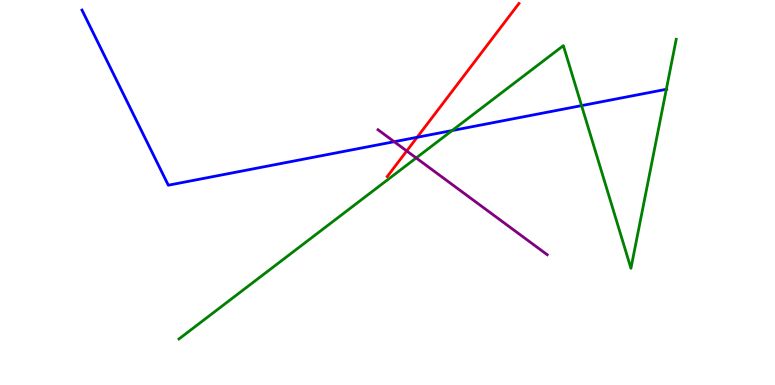[{'lines': ['blue', 'red'], 'intersections': [{'x': 5.38, 'y': 6.43}]}, {'lines': ['green', 'red'], 'intersections': []}, {'lines': ['purple', 'red'], 'intersections': [{'x': 5.25, 'y': 6.08}]}, {'lines': ['blue', 'green'], 'intersections': [{'x': 5.83, 'y': 6.61}, {'x': 7.5, 'y': 7.26}, {'x': 8.6, 'y': 7.68}]}, {'lines': ['blue', 'purple'], 'intersections': [{'x': 5.09, 'y': 6.32}]}, {'lines': ['green', 'purple'], 'intersections': [{'x': 5.37, 'y': 5.9}]}]